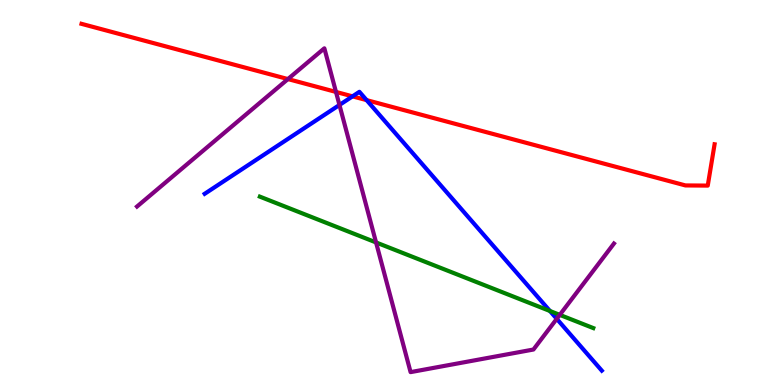[{'lines': ['blue', 'red'], 'intersections': [{'x': 4.55, 'y': 7.5}, {'x': 4.73, 'y': 7.4}]}, {'lines': ['green', 'red'], 'intersections': []}, {'lines': ['purple', 'red'], 'intersections': [{'x': 3.72, 'y': 7.95}, {'x': 4.34, 'y': 7.61}]}, {'lines': ['blue', 'green'], 'intersections': [{'x': 7.1, 'y': 1.92}]}, {'lines': ['blue', 'purple'], 'intersections': [{'x': 4.38, 'y': 7.27}, {'x': 7.18, 'y': 1.72}]}, {'lines': ['green', 'purple'], 'intersections': [{'x': 4.85, 'y': 3.7}, {'x': 7.22, 'y': 1.82}]}]